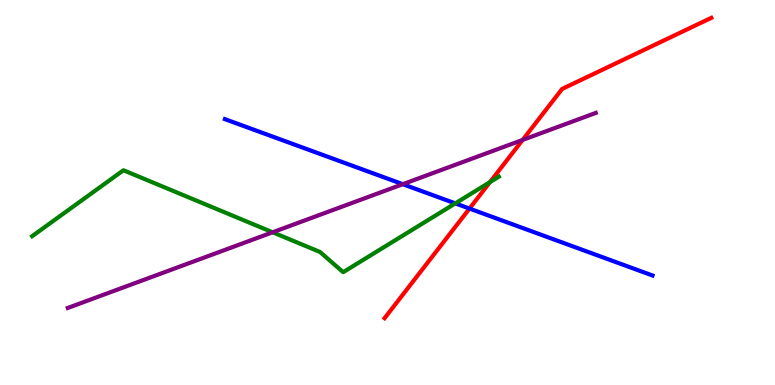[{'lines': ['blue', 'red'], 'intersections': [{'x': 6.06, 'y': 4.58}]}, {'lines': ['green', 'red'], 'intersections': [{'x': 6.32, 'y': 5.27}]}, {'lines': ['purple', 'red'], 'intersections': [{'x': 6.74, 'y': 6.37}]}, {'lines': ['blue', 'green'], 'intersections': [{'x': 5.87, 'y': 4.72}]}, {'lines': ['blue', 'purple'], 'intersections': [{'x': 5.2, 'y': 5.22}]}, {'lines': ['green', 'purple'], 'intersections': [{'x': 3.52, 'y': 3.97}]}]